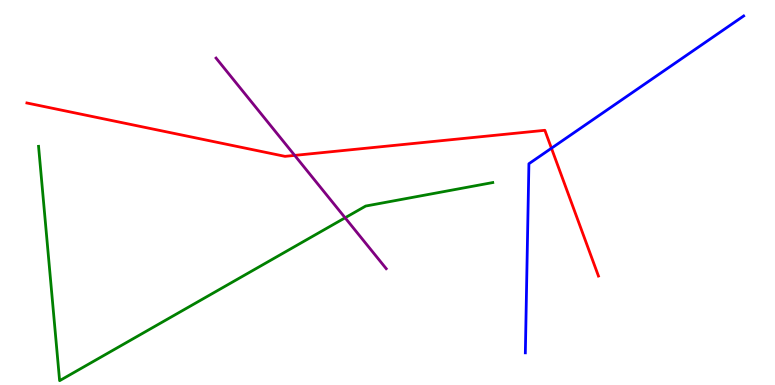[{'lines': ['blue', 'red'], 'intersections': [{'x': 7.12, 'y': 6.15}]}, {'lines': ['green', 'red'], 'intersections': []}, {'lines': ['purple', 'red'], 'intersections': [{'x': 3.8, 'y': 5.96}]}, {'lines': ['blue', 'green'], 'intersections': []}, {'lines': ['blue', 'purple'], 'intersections': []}, {'lines': ['green', 'purple'], 'intersections': [{'x': 4.45, 'y': 4.34}]}]